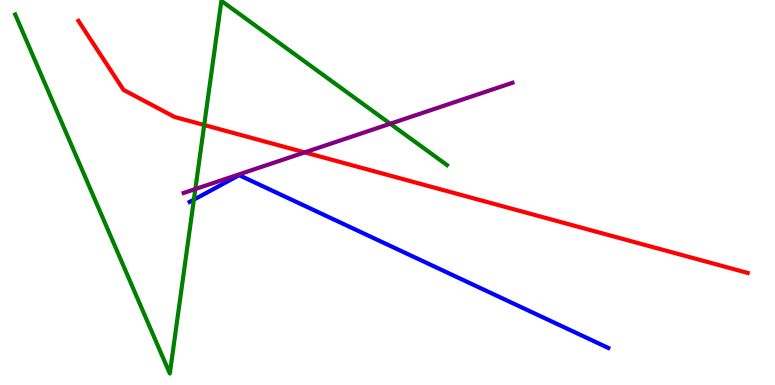[{'lines': ['blue', 'red'], 'intersections': []}, {'lines': ['green', 'red'], 'intersections': [{'x': 2.63, 'y': 6.75}]}, {'lines': ['purple', 'red'], 'intersections': [{'x': 3.93, 'y': 6.04}]}, {'lines': ['blue', 'green'], 'intersections': [{'x': 2.5, 'y': 4.81}]}, {'lines': ['blue', 'purple'], 'intersections': []}, {'lines': ['green', 'purple'], 'intersections': [{'x': 2.52, 'y': 5.09}, {'x': 5.03, 'y': 6.79}]}]